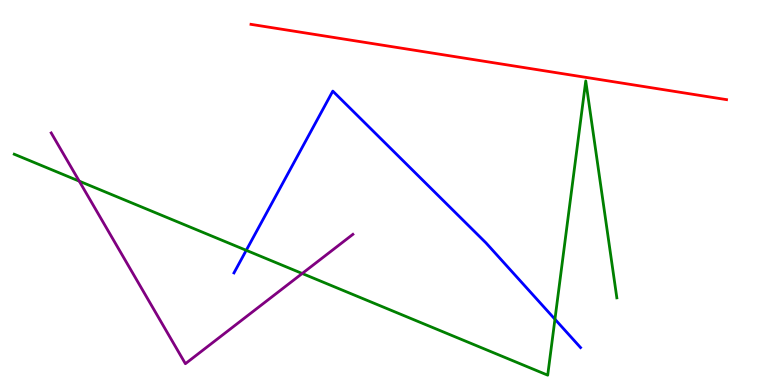[{'lines': ['blue', 'red'], 'intersections': []}, {'lines': ['green', 'red'], 'intersections': []}, {'lines': ['purple', 'red'], 'intersections': []}, {'lines': ['blue', 'green'], 'intersections': [{'x': 3.18, 'y': 3.5}, {'x': 7.16, 'y': 1.71}]}, {'lines': ['blue', 'purple'], 'intersections': []}, {'lines': ['green', 'purple'], 'intersections': [{'x': 1.02, 'y': 5.3}, {'x': 3.9, 'y': 2.9}]}]